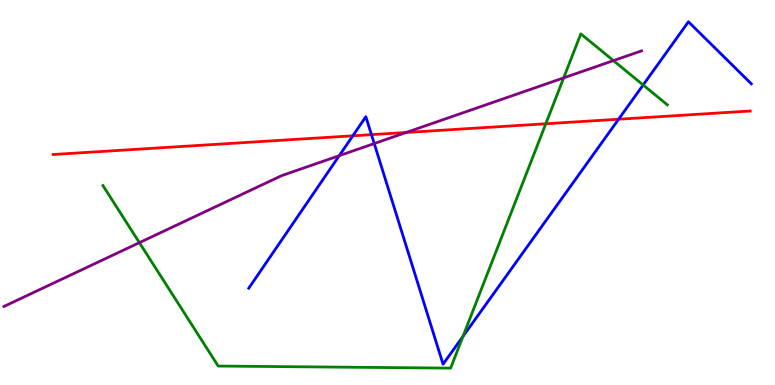[{'lines': ['blue', 'red'], 'intersections': [{'x': 4.55, 'y': 6.47}, {'x': 4.79, 'y': 6.5}, {'x': 7.98, 'y': 6.9}]}, {'lines': ['green', 'red'], 'intersections': [{'x': 7.04, 'y': 6.79}]}, {'lines': ['purple', 'red'], 'intersections': [{'x': 5.24, 'y': 6.56}]}, {'lines': ['blue', 'green'], 'intersections': [{'x': 5.97, 'y': 1.26}, {'x': 8.3, 'y': 7.79}]}, {'lines': ['blue', 'purple'], 'intersections': [{'x': 4.38, 'y': 5.96}, {'x': 4.83, 'y': 6.27}]}, {'lines': ['green', 'purple'], 'intersections': [{'x': 1.8, 'y': 3.7}, {'x': 7.27, 'y': 7.98}, {'x': 7.92, 'y': 8.43}]}]